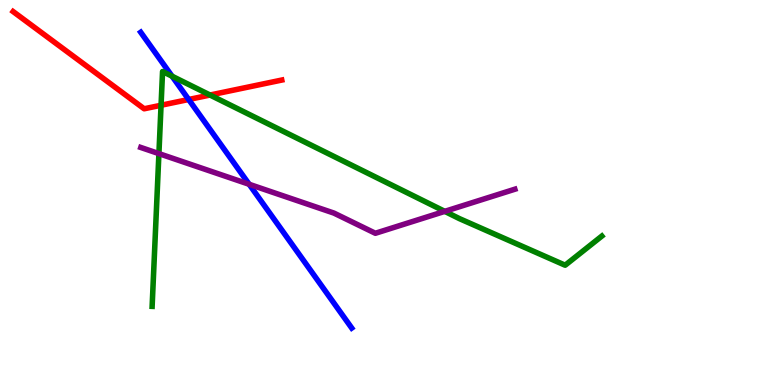[{'lines': ['blue', 'red'], 'intersections': [{'x': 2.43, 'y': 7.42}]}, {'lines': ['green', 'red'], 'intersections': [{'x': 2.08, 'y': 7.27}, {'x': 2.71, 'y': 7.53}]}, {'lines': ['purple', 'red'], 'intersections': []}, {'lines': ['blue', 'green'], 'intersections': [{'x': 2.22, 'y': 8.02}]}, {'lines': ['blue', 'purple'], 'intersections': [{'x': 3.22, 'y': 5.21}]}, {'lines': ['green', 'purple'], 'intersections': [{'x': 2.05, 'y': 6.01}, {'x': 5.74, 'y': 4.51}]}]